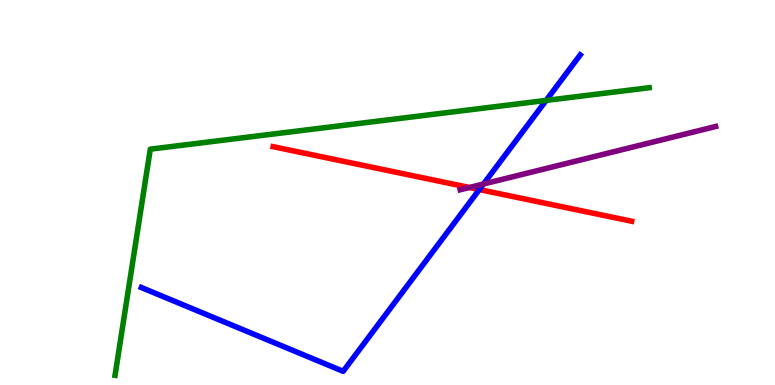[{'lines': ['blue', 'red'], 'intersections': [{'x': 6.19, 'y': 5.08}]}, {'lines': ['green', 'red'], 'intersections': []}, {'lines': ['purple', 'red'], 'intersections': [{'x': 6.06, 'y': 5.13}]}, {'lines': ['blue', 'green'], 'intersections': [{'x': 7.05, 'y': 7.39}]}, {'lines': ['blue', 'purple'], 'intersections': [{'x': 6.24, 'y': 5.22}]}, {'lines': ['green', 'purple'], 'intersections': []}]